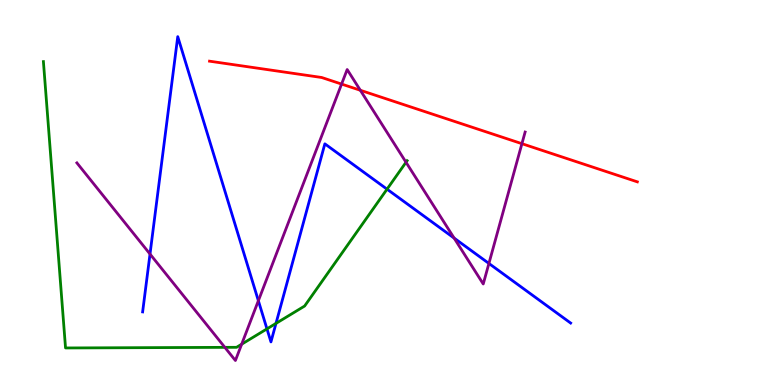[{'lines': ['blue', 'red'], 'intersections': []}, {'lines': ['green', 'red'], 'intersections': []}, {'lines': ['purple', 'red'], 'intersections': [{'x': 4.41, 'y': 7.82}, {'x': 4.65, 'y': 7.66}, {'x': 6.73, 'y': 6.27}]}, {'lines': ['blue', 'green'], 'intersections': [{'x': 3.44, 'y': 1.46}, {'x': 3.56, 'y': 1.6}, {'x': 4.99, 'y': 5.09}]}, {'lines': ['blue', 'purple'], 'intersections': [{'x': 1.94, 'y': 3.4}, {'x': 3.33, 'y': 2.19}, {'x': 5.86, 'y': 3.82}, {'x': 6.31, 'y': 3.16}]}, {'lines': ['green', 'purple'], 'intersections': [{'x': 2.9, 'y': 0.978}, {'x': 3.12, 'y': 1.06}, {'x': 5.24, 'y': 5.79}]}]